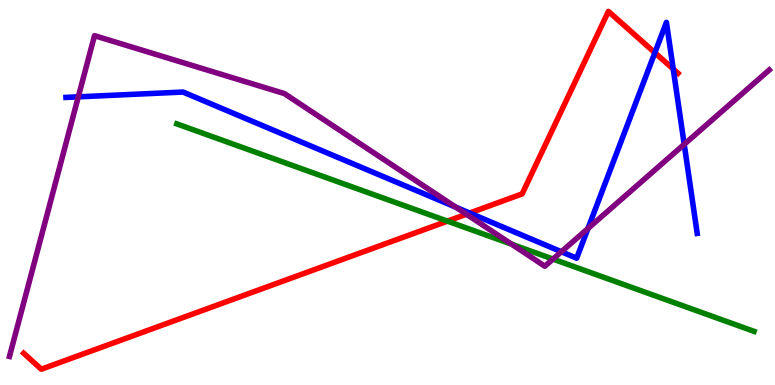[{'lines': ['blue', 'red'], 'intersections': [{'x': 6.06, 'y': 4.47}, {'x': 8.45, 'y': 8.63}, {'x': 8.69, 'y': 8.21}]}, {'lines': ['green', 'red'], 'intersections': [{'x': 5.77, 'y': 4.26}]}, {'lines': ['purple', 'red'], 'intersections': [{'x': 6.02, 'y': 4.44}]}, {'lines': ['blue', 'green'], 'intersections': []}, {'lines': ['blue', 'purple'], 'intersections': [{'x': 1.01, 'y': 7.48}, {'x': 5.88, 'y': 4.62}, {'x': 7.24, 'y': 3.46}, {'x': 7.59, 'y': 4.06}, {'x': 8.83, 'y': 6.25}]}, {'lines': ['green', 'purple'], 'intersections': [{'x': 6.6, 'y': 3.66}, {'x': 7.14, 'y': 3.27}]}]